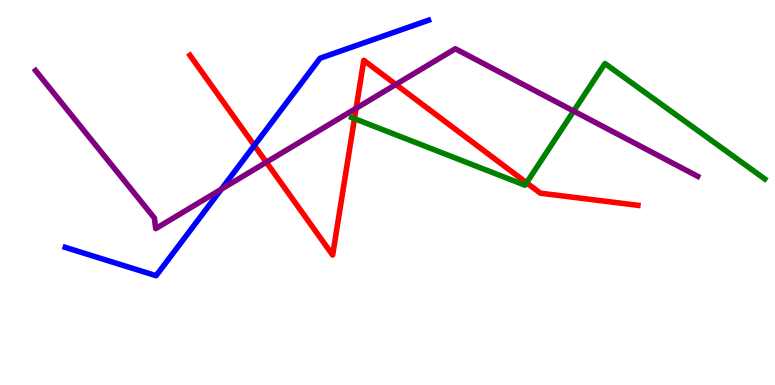[{'lines': ['blue', 'red'], 'intersections': [{'x': 3.28, 'y': 6.22}]}, {'lines': ['green', 'red'], 'intersections': [{'x': 4.57, 'y': 6.92}, {'x': 6.79, 'y': 5.25}]}, {'lines': ['purple', 'red'], 'intersections': [{'x': 3.44, 'y': 5.79}, {'x': 4.59, 'y': 7.19}, {'x': 5.11, 'y': 7.81}]}, {'lines': ['blue', 'green'], 'intersections': []}, {'lines': ['blue', 'purple'], 'intersections': [{'x': 2.86, 'y': 5.08}]}, {'lines': ['green', 'purple'], 'intersections': [{'x': 7.4, 'y': 7.12}]}]